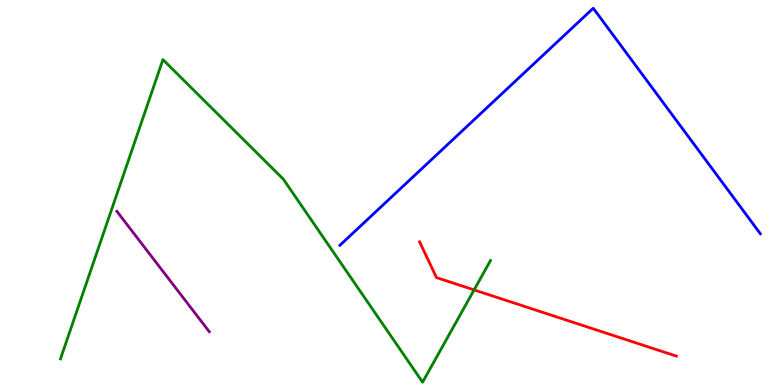[{'lines': ['blue', 'red'], 'intersections': []}, {'lines': ['green', 'red'], 'intersections': [{'x': 6.12, 'y': 2.47}]}, {'lines': ['purple', 'red'], 'intersections': []}, {'lines': ['blue', 'green'], 'intersections': []}, {'lines': ['blue', 'purple'], 'intersections': []}, {'lines': ['green', 'purple'], 'intersections': []}]